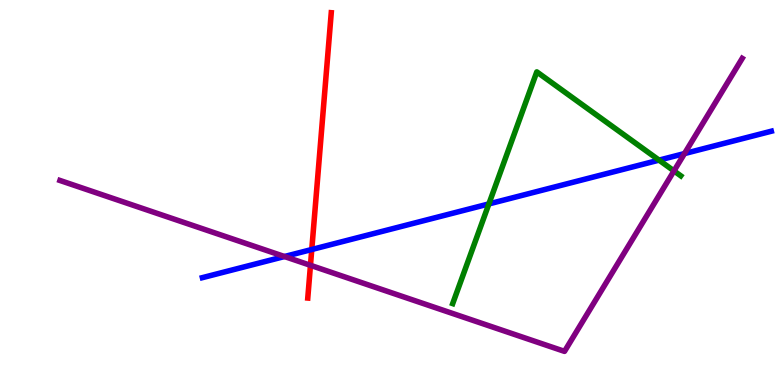[{'lines': ['blue', 'red'], 'intersections': [{'x': 4.02, 'y': 3.52}]}, {'lines': ['green', 'red'], 'intersections': []}, {'lines': ['purple', 'red'], 'intersections': [{'x': 4.01, 'y': 3.11}]}, {'lines': ['blue', 'green'], 'intersections': [{'x': 6.31, 'y': 4.7}, {'x': 8.5, 'y': 5.84}]}, {'lines': ['blue', 'purple'], 'intersections': [{'x': 3.67, 'y': 3.34}, {'x': 8.83, 'y': 6.01}]}, {'lines': ['green', 'purple'], 'intersections': [{'x': 8.7, 'y': 5.56}]}]